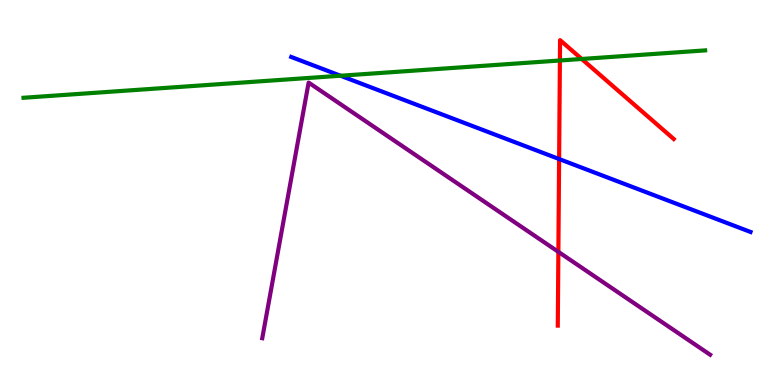[{'lines': ['blue', 'red'], 'intersections': [{'x': 7.21, 'y': 5.87}]}, {'lines': ['green', 'red'], 'intersections': [{'x': 7.22, 'y': 8.43}, {'x': 7.51, 'y': 8.47}]}, {'lines': ['purple', 'red'], 'intersections': [{'x': 7.2, 'y': 3.46}]}, {'lines': ['blue', 'green'], 'intersections': [{'x': 4.39, 'y': 8.03}]}, {'lines': ['blue', 'purple'], 'intersections': []}, {'lines': ['green', 'purple'], 'intersections': []}]